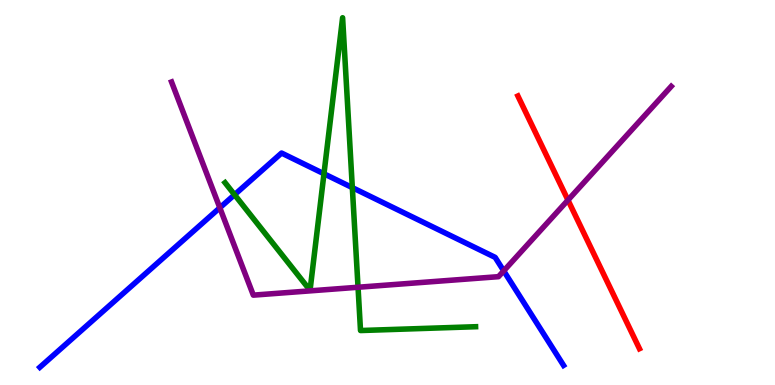[{'lines': ['blue', 'red'], 'intersections': []}, {'lines': ['green', 'red'], 'intersections': []}, {'lines': ['purple', 'red'], 'intersections': [{'x': 7.33, 'y': 4.8}]}, {'lines': ['blue', 'green'], 'intersections': [{'x': 3.03, 'y': 4.94}, {'x': 4.18, 'y': 5.49}, {'x': 4.55, 'y': 5.13}]}, {'lines': ['blue', 'purple'], 'intersections': [{'x': 2.84, 'y': 4.6}, {'x': 6.5, 'y': 2.96}]}, {'lines': ['green', 'purple'], 'intersections': [{'x': 4.62, 'y': 2.54}]}]